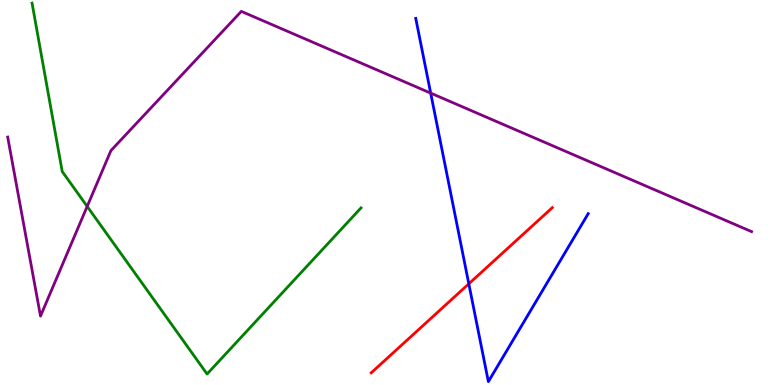[{'lines': ['blue', 'red'], 'intersections': [{'x': 6.05, 'y': 2.63}]}, {'lines': ['green', 'red'], 'intersections': []}, {'lines': ['purple', 'red'], 'intersections': []}, {'lines': ['blue', 'green'], 'intersections': []}, {'lines': ['blue', 'purple'], 'intersections': [{'x': 5.56, 'y': 7.58}]}, {'lines': ['green', 'purple'], 'intersections': [{'x': 1.12, 'y': 4.64}]}]